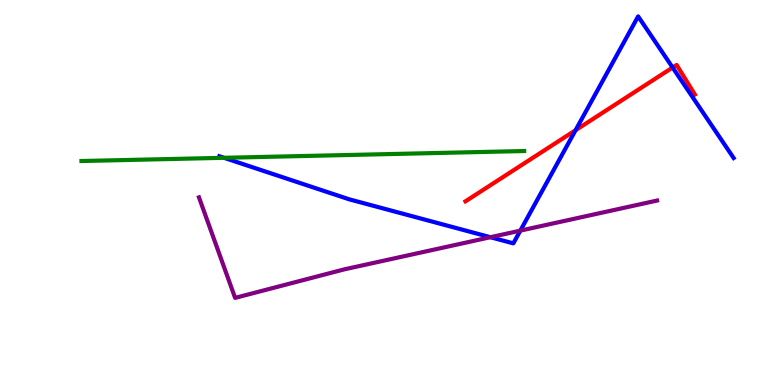[{'lines': ['blue', 'red'], 'intersections': [{'x': 7.43, 'y': 6.62}, {'x': 8.68, 'y': 8.25}]}, {'lines': ['green', 'red'], 'intersections': []}, {'lines': ['purple', 'red'], 'intersections': []}, {'lines': ['blue', 'green'], 'intersections': [{'x': 2.89, 'y': 5.9}]}, {'lines': ['blue', 'purple'], 'intersections': [{'x': 6.33, 'y': 3.84}, {'x': 6.71, 'y': 4.01}]}, {'lines': ['green', 'purple'], 'intersections': []}]